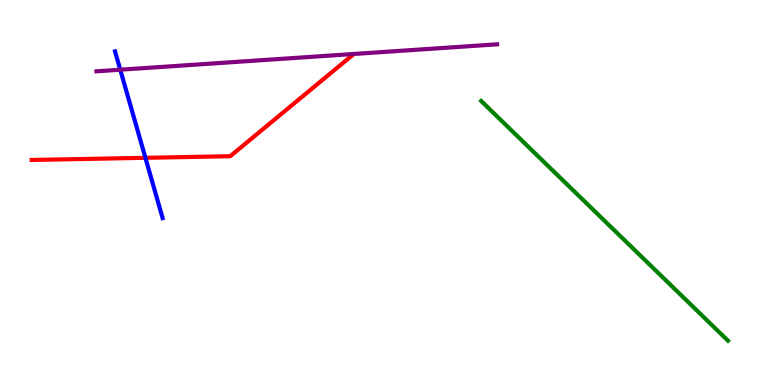[{'lines': ['blue', 'red'], 'intersections': [{'x': 1.88, 'y': 5.9}]}, {'lines': ['green', 'red'], 'intersections': []}, {'lines': ['purple', 'red'], 'intersections': []}, {'lines': ['blue', 'green'], 'intersections': []}, {'lines': ['blue', 'purple'], 'intersections': [{'x': 1.55, 'y': 8.19}]}, {'lines': ['green', 'purple'], 'intersections': []}]